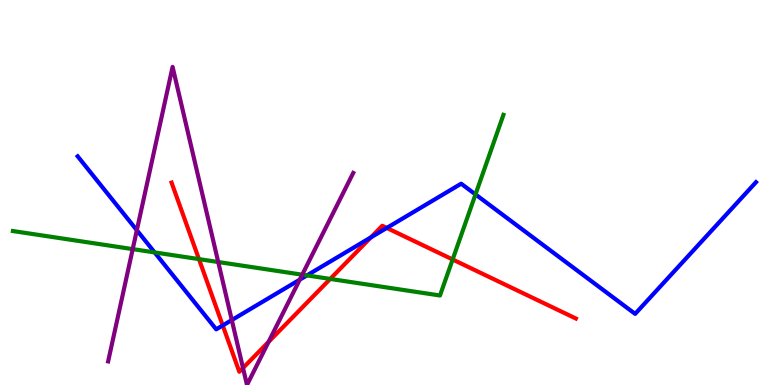[{'lines': ['blue', 'red'], 'intersections': [{'x': 2.87, 'y': 1.55}, {'x': 4.79, 'y': 3.83}, {'x': 4.99, 'y': 4.08}]}, {'lines': ['green', 'red'], 'intersections': [{'x': 2.57, 'y': 3.27}, {'x': 4.26, 'y': 2.76}, {'x': 5.84, 'y': 3.26}]}, {'lines': ['purple', 'red'], 'intersections': [{'x': 3.14, 'y': 0.442}, {'x': 3.47, 'y': 1.12}]}, {'lines': ['blue', 'green'], 'intersections': [{'x': 2.0, 'y': 3.44}, {'x': 3.96, 'y': 2.85}, {'x': 6.14, 'y': 4.95}]}, {'lines': ['blue', 'purple'], 'intersections': [{'x': 1.77, 'y': 4.02}, {'x': 2.99, 'y': 1.69}, {'x': 3.87, 'y': 2.74}]}, {'lines': ['green', 'purple'], 'intersections': [{'x': 1.71, 'y': 3.53}, {'x': 2.82, 'y': 3.19}, {'x': 3.9, 'y': 2.86}]}]